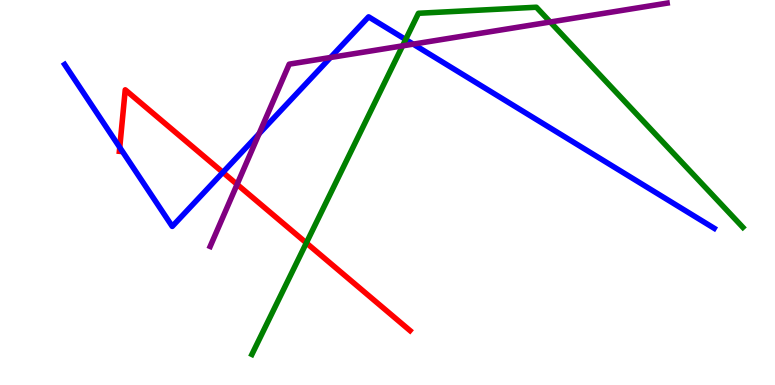[{'lines': ['blue', 'red'], 'intersections': [{'x': 1.55, 'y': 6.17}, {'x': 2.88, 'y': 5.52}]}, {'lines': ['green', 'red'], 'intersections': [{'x': 3.95, 'y': 3.69}]}, {'lines': ['purple', 'red'], 'intersections': [{'x': 3.06, 'y': 5.21}]}, {'lines': ['blue', 'green'], 'intersections': [{'x': 5.23, 'y': 8.97}]}, {'lines': ['blue', 'purple'], 'intersections': [{'x': 3.34, 'y': 6.53}, {'x': 4.26, 'y': 8.51}, {'x': 5.33, 'y': 8.85}]}, {'lines': ['green', 'purple'], 'intersections': [{'x': 5.19, 'y': 8.81}, {'x': 7.1, 'y': 9.43}]}]